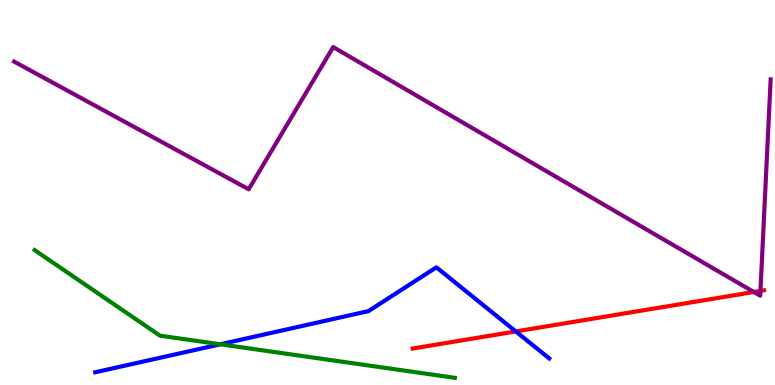[{'lines': ['blue', 'red'], 'intersections': [{'x': 6.66, 'y': 1.39}]}, {'lines': ['green', 'red'], 'intersections': []}, {'lines': ['purple', 'red'], 'intersections': [{'x': 9.73, 'y': 2.42}, {'x': 9.81, 'y': 2.44}]}, {'lines': ['blue', 'green'], 'intersections': [{'x': 2.84, 'y': 1.06}]}, {'lines': ['blue', 'purple'], 'intersections': []}, {'lines': ['green', 'purple'], 'intersections': []}]